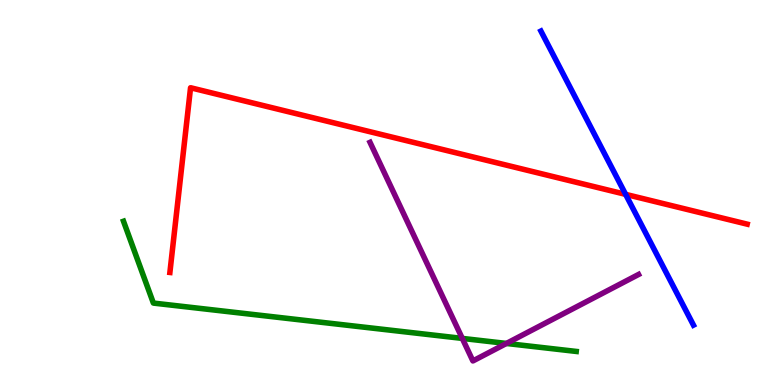[{'lines': ['blue', 'red'], 'intersections': [{'x': 8.07, 'y': 4.95}]}, {'lines': ['green', 'red'], 'intersections': []}, {'lines': ['purple', 'red'], 'intersections': []}, {'lines': ['blue', 'green'], 'intersections': []}, {'lines': ['blue', 'purple'], 'intersections': []}, {'lines': ['green', 'purple'], 'intersections': [{'x': 5.97, 'y': 1.21}, {'x': 6.53, 'y': 1.08}]}]